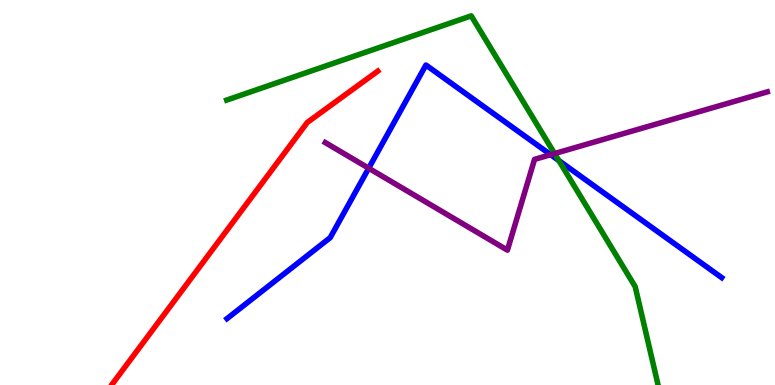[{'lines': ['blue', 'red'], 'intersections': []}, {'lines': ['green', 'red'], 'intersections': []}, {'lines': ['purple', 'red'], 'intersections': []}, {'lines': ['blue', 'green'], 'intersections': [{'x': 7.21, 'y': 5.83}]}, {'lines': ['blue', 'purple'], 'intersections': [{'x': 4.76, 'y': 5.63}, {'x': 7.11, 'y': 5.98}]}, {'lines': ['green', 'purple'], 'intersections': [{'x': 7.16, 'y': 6.01}]}]